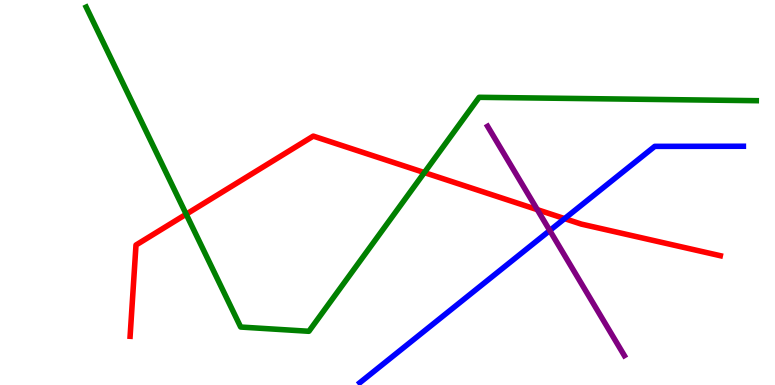[{'lines': ['blue', 'red'], 'intersections': [{'x': 7.29, 'y': 4.32}]}, {'lines': ['green', 'red'], 'intersections': [{'x': 2.4, 'y': 4.44}, {'x': 5.48, 'y': 5.52}]}, {'lines': ['purple', 'red'], 'intersections': [{'x': 6.93, 'y': 4.55}]}, {'lines': ['blue', 'green'], 'intersections': []}, {'lines': ['blue', 'purple'], 'intersections': [{'x': 7.09, 'y': 4.01}]}, {'lines': ['green', 'purple'], 'intersections': []}]